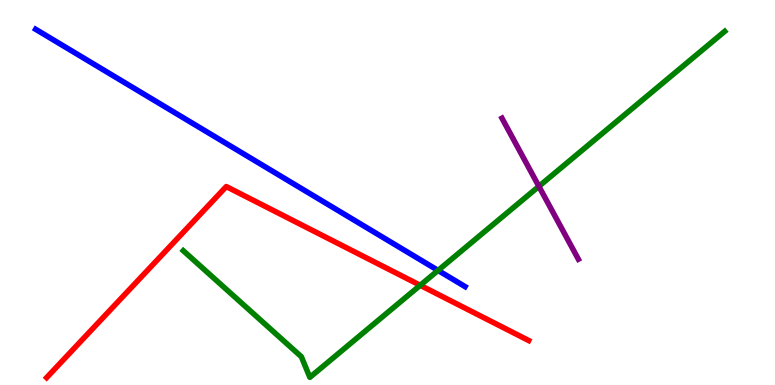[{'lines': ['blue', 'red'], 'intersections': []}, {'lines': ['green', 'red'], 'intersections': [{'x': 5.42, 'y': 2.59}]}, {'lines': ['purple', 'red'], 'intersections': []}, {'lines': ['blue', 'green'], 'intersections': [{'x': 5.65, 'y': 2.98}]}, {'lines': ['blue', 'purple'], 'intersections': []}, {'lines': ['green', 'purple'], 'intersections': [{'x': 6.95, 'y': 5.16}]}]